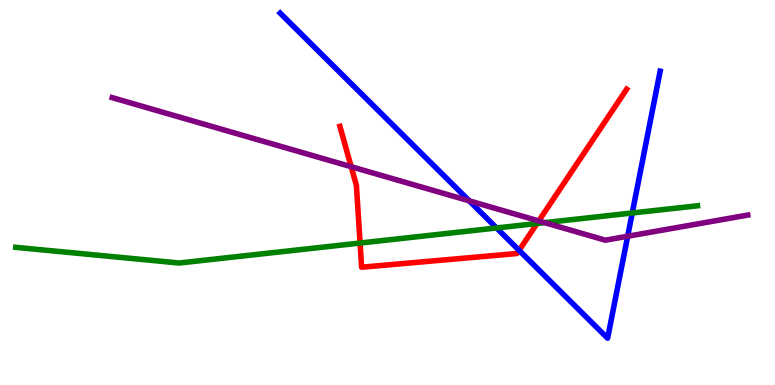[{'lines': ['blue', 'red'], 'intersections': [{'x': 6.7, 'y': 3.5}]}, {'lines': ['green', 'red'], 'intersections': [{'x': 4.65, 'y': 3.69}, {'x': 6.93, 'y': 4.19}]}, {'lines': ['purple', 'red'], 'intersections': [{'x': 4.53, 'y': 5.67}, {'x': 6.95, 'y': 4.26}]}, {'lines': ['blue', 'green'], 'intersections': [{'x': 6.41, 'y': 4.08}, {'x': 8.16, 'y': 4.47}]}, {'lines': ['blue', 'purple'], 'intersections': [{'x': 6.05, 'y': 4.78}, {'x': 8.1, 'y': 3.86}]}, {'lines': ['green', 'purple'], 'intersections': [{'x': 7.03, 'y': 4.22}]}]